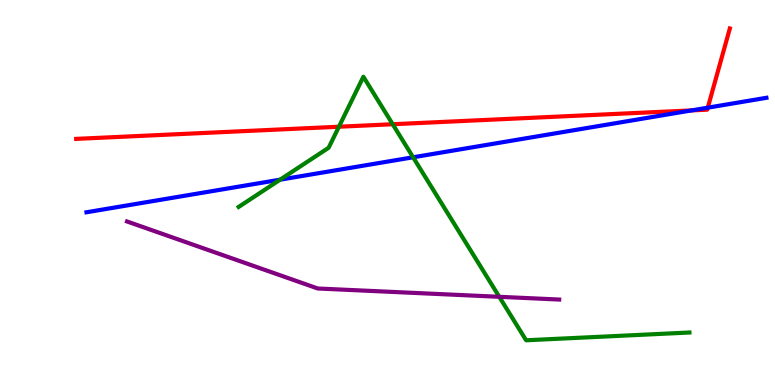[{'lines': ['blue', 'red'], 'intersections': [{'x': 8.92, 'y': 7.13}, {'x': 9.13, 'y': 7.2}]}, {'lines': ['green', 'red'], 'intersections': [{'x': 4.37, 'y': 6.71}, {'x': 5.07, 'y': 6.77}]}, {'lines': ['purple', 'red'], 'intersections': []}, {'lines': ['blue', 'green'], 'intersections': [{'x': 3.61, 'y': 5.33}, {'x': 5.33, 'y': 5.91}]}, {'lines': ['blue', 'purple'], 'intersections': []}, {'lines': ['green', 'purple'], 'intersections': [{'x': 6.44, 'y': 2.29}]}]